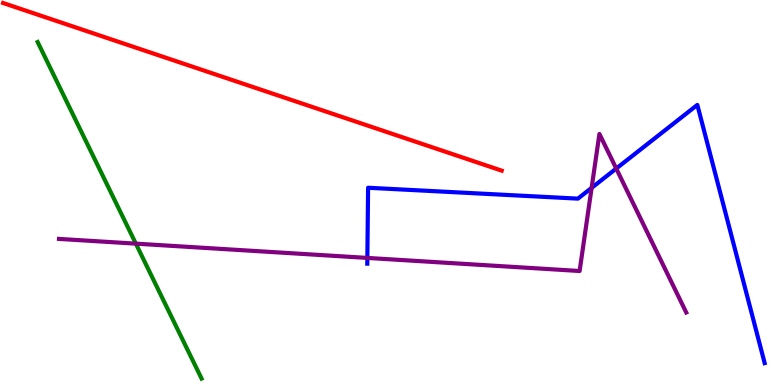[{'lines': ['blue', 'red'], 'intersections': []}, {'lines': ['green', 'red'], 'intersections': []}, {'lines': ['purple', 'red'], 'intersections': []}, {'lines': ['blue', 'green'], 'intersections': []}, {'lines': ['blue', 'purple'], 'intersections': [{'x': 4.74, 'y': 3.3}, {'x': 7.63, 'y': 5.12}, {'x': 7.95, 'y': 5.62}]}, {'lines': ['green', 'purple'], 'intersections': [{'x': 1.75, 'y': 3.67}]}]